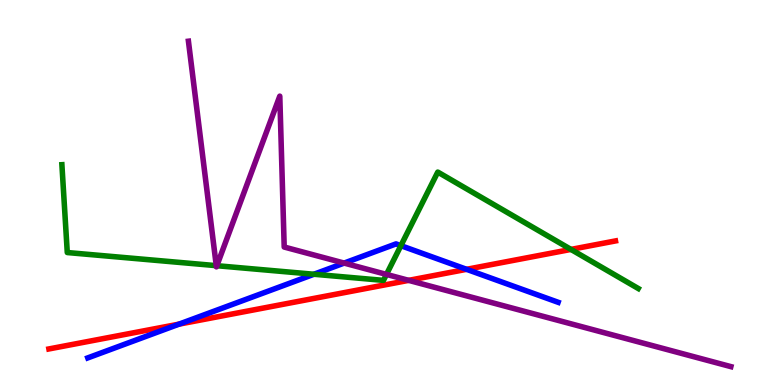[{'lines': ['blue', 'red'], 'intersections': [{'x': 2.31, 'y': 1.58}, {'x': 6.02, 'y': 3.0}]}, {'lines': ['green', 'red'], 'intersections': [{'x': 7.37, 'y': 3.52}]}, {'lines': ['purple', 'red'], 'intersections': [{'x': 5.27, 'y': 2.72}]}, {'lines': ['blue', 'green'], 'intersections': [{'x': 4.05, 'y': 2.88}, {'x': 5.17, 'y': 3.62}]}, {'lines': ['blue', 'purple'], 'intersections': [{'x': 4.44, 'y': 3.17}]}, {'lines': ['green', 'purple'], 'intersections': [{'x': 2.79, 'y': 3.1}, {'x': 2.8, 'y': 3.1}, {'x': 4.99, 'y': 2.87}]}]